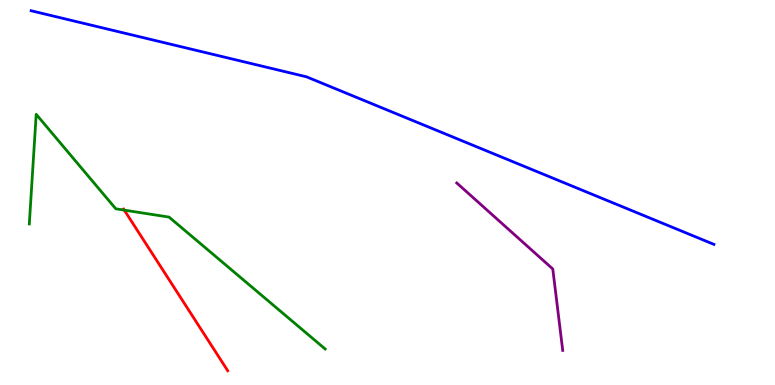[{'lines': ['blue', 'red'], 'intersections': []}, {'lines': ['green', 'red'], 'intersections': [{'x': 1.6, 'y': 4.54}]}, {'lines': ['purple', 'red'], 'intersections': []}, {'lines': ['blue', 'green'], 'intersections': []}, {'lines': ['blue', 'purple'], 'intersections': []}, {'lines': ['green', 'purple'], 'intersections': []}]